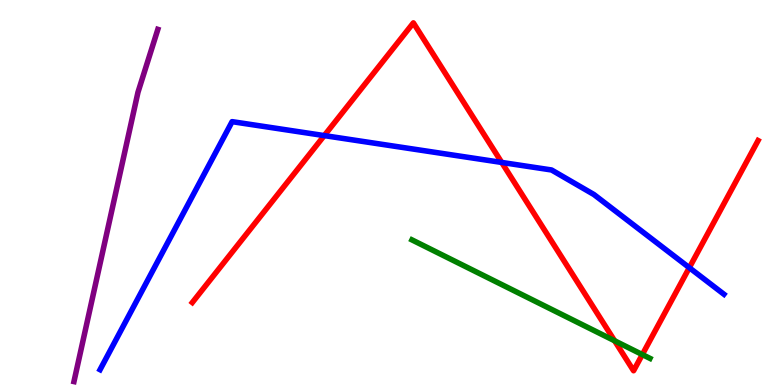[{'lines': ['blue', 'red'], 'intersections': [{'x': 4.18, 'y': 6.48}, {'x': 6.47, 'y': 5.78}, {'x': 8.89, 'y': 3.05}]}, {'lines': ['green', 'red'], 'intersections': [{'x': 7.93, 'y': 1.15}, {'x': 8.29, 'y': 0.79}]}, {'lines': ['purple', 'red'], 'intersections': []}, {'lines': ['blue', 'green'], 'intersections': []}, {'lines': ['blue', 'purple'], 'intersections': []}, {'lines': ['green', 'purple'], 'intersections': []}]